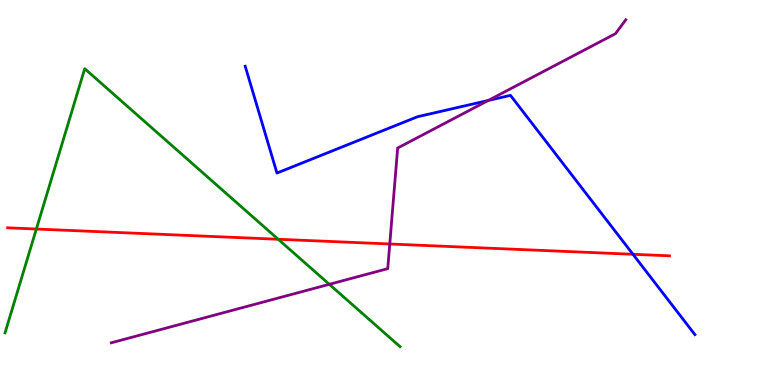[{'lines': ['blue', 'red'], 'intersections': [{'x': 8.17, 'y': 3.4}]}, {'lines': ['green', 'red'], 'intersections': [{'x': 0.469, 'y': 4.05}, {'x': 3.59, 'y': 3.79}]}, {'lines': ['purple', 'red'], 'intersections': [{'x': 5.03, 'y': 3.66}]}, {'lines': ['blue', 'green'], 'intersections': []}, {'lines': ['blue', 'purple'], 'intersections': [{'x': 6.3, 'y': 7.39}]}, {'lines': ['green', 'purple'], 'intersections': [{'x': 4.25, 'y': 2.62}]}]